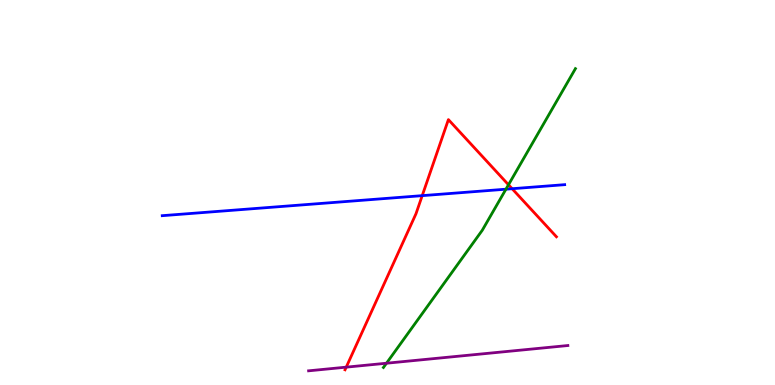[{'lines': ['blue', 'red'], 'intersections': [{'x': 5.45, 'y': 4.92}, {'x': 6.61, 'y': 5.1}]}, {'lines': ['green', 'red'], 'intersections': [{'x': 6.56, 'y': 5.2}]}, {'lines': ['purple', 'red'], 'intersections': [{'x': 4.47, 'y': 0.464}]}, {'lines': ['blue', 'green'], 'intersections': [{'x': 6.53, 'y': 5.09}]}, {'lines': ['blue', 'purple'], 'intersections': []}, {'lines': ['green', 'purple'], 'intersections': [{'x': 4.99, 'y': 0.566}]}]